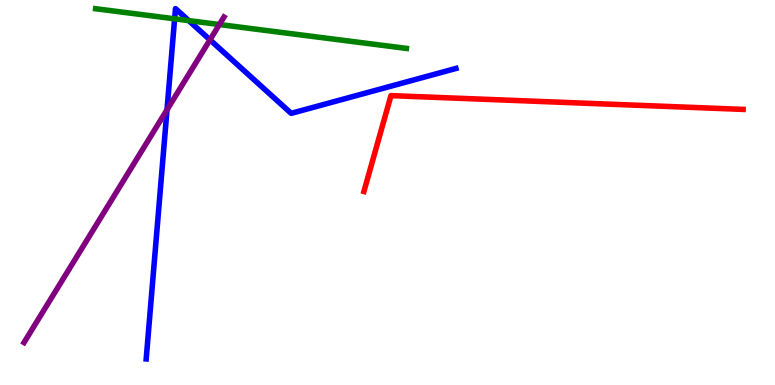[{'lines': ['blue', 'red'], 'intersections': []}, {'lines': ['green', 'red'], 'intersections': []}, {'lines': ['purple', 'red'], 'intersections': []}, {'lines': ['blue', 'green'], 'intersections': [{'x': 2.25, 'y': 9.51}, {'x': 2.44, 'y': 9.46}]}, {'lines': ['blue', 'purple'], 'intersections': [{'x': 2.15, 'y': 7.15}, {'x': 2.71, 'y': 8.97}]}, {'lines': ['green', 'purple'], 'intersections': [{'x': 2.83, 'y': 9.36}]}]